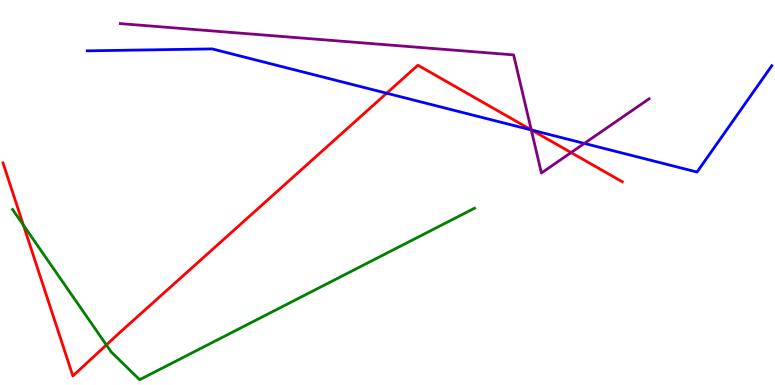[{'lines': ['blue', 'red'], 'intersections': [{'x': 4.99, 'y': 7.58}, {'x': 6.86, 'y': 6.62}]}, {'lines': ['green', 'red'], 'intersections': [{'x': 0.302, 'y': 4.15}, {'x': 1.37, 'y': 1.04}]}, {'lines': ['purple', 'red'], 'intersections': [{'x': 6.86, 'y': 6.63}, {'x': 7.37, 'y': 6.04}]}, {'lines': ['blue', 'green'], 'intersections': []}, {'lines': ['blue', 'purple'], 'intersections': [{'x': 6.86, 'y': 6.62}, {'x': 7.54, 'y': 6.28}]}, {'lines': ['green', 'purple'], 'intersections': []}]